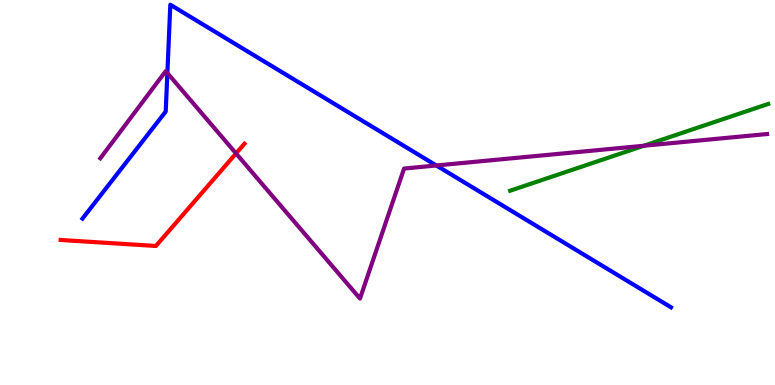[{'lines': ['blue', 'red'], 'intersections': []}, {'lines': ['green', 'red'], 'intersections': []}, {'lines': ['purple', 'red'], 'intersections': [{'x': 3.05, 'y': 6.01}]}, {'lines': ['blue', 'green'], 'intersections': []}, {'lines': ['blue', 'purple'], 'intersections': [{'x': 2.16, 'y': 8.1}, {'x': 5.63, 'y': 5.7}]}, {'lines': ['green', 'purple'], 'intersections': [{'x': 8.31, 'y': 6.21}]}]